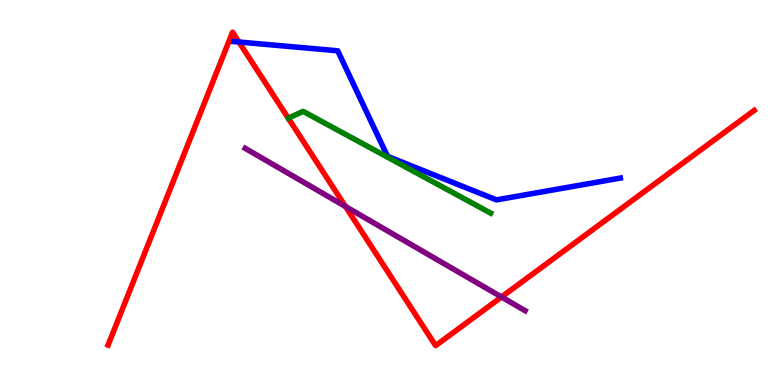[{'lines': ['blue', 'red'], 'intersections': [{'x': 3.08, 'y': 8.91}]}, {'lines': ['green', 'red'], 'intersections': []}, {'lines': ['purple', 'red'], 'intersections': [{'x': 4.46, 'y': 4.64}, {'x': 6.47, 'y': 2.29}]}, {'lines': ['blue', 'green'], 'intersections': []}, {'lines': ['blue', 'purple'], 'intersections': []}, {'lines': ['green', 'purple'], 'intersections': []}]